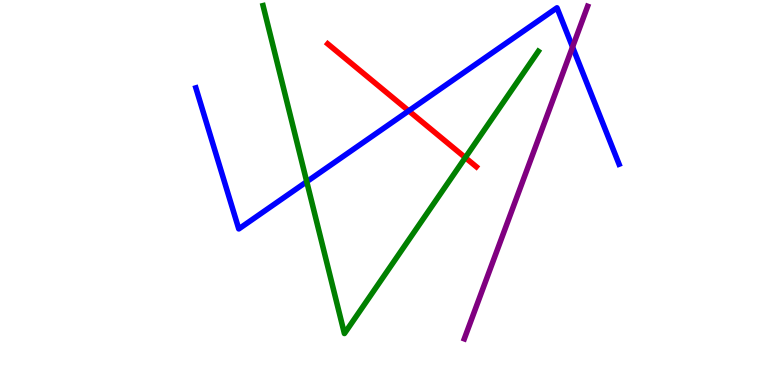[{'lines': ['blue', 'red'], 'intersections': [{'x': 5.27, 'y': 7.12}]}, {'lines': ['green', 'red'], 'intersections': [{'x': 6.0, 'y': 5.91}]}, {'lines': ['purple', 'red'], 'intersections': []}, {'lines': ['blue', 'green'], 'intersections': [{'x': 3.96, 'y': 5.28}]}, {'lines': ['blue', 'purple'], 'intersections': [{'x': 7.39, 'y': 8.78}]}, {'lines': ['green', 'purple'], 'intersections': []}]